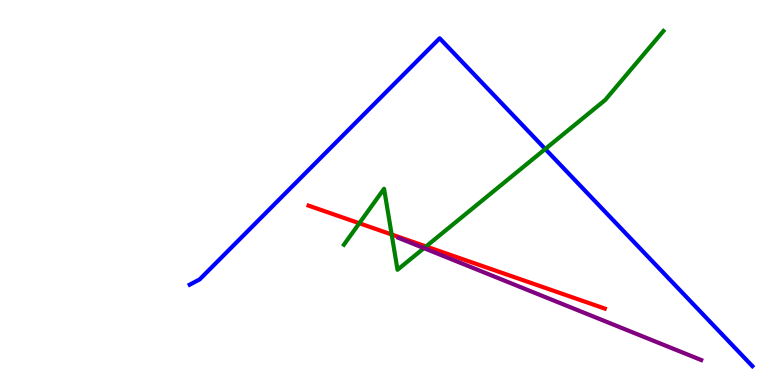[{'lines': ['blue', 'red'], 'intersections': []}, {'lines': ['green', 'red'], 'intersections': [{'x': 4.64, 'y': 4.2}, {'x': 5.05, 'y': 3.91}, {'x': 5.5, 'y': 3.6}]}, {'lines': ['purple', 'red'], 'intersections': []}, {'lines': ['blue', 'green'], 'intersections': [{'x': 7.04, 'y': 6.13}]}, {'lines': ['blue', 'purple'], 'intersections': []}, {'lines': ['green', 'purple'], 'intersections': [{'x': 5.47, 'y': 3.55}]}]